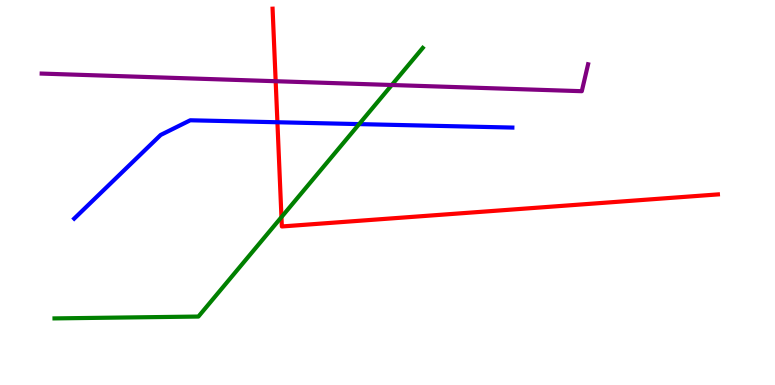[{'lines': ['blue', 'red'], 'intersections': [{'x': 3.58, 'y': 6.82}]}, {'lines': ['green', 'red'], 'intersections': [{'x': 3.63, 'y': 4.36}]}, {'lines': ['purple', 'red'], 'intersections': [{'x': 3.56, 'y': 7.89}]}, {'lines': ['blue', 'green'], 'intersections': [{'x': 4.63, 'y': 6.78}]}, {'lines': ['blue', 'purple'], 'intersections': []}, {'lines': ['green', 'purple'], 'intersections': [{'x': 5.06, 'y': 7.79}]}]